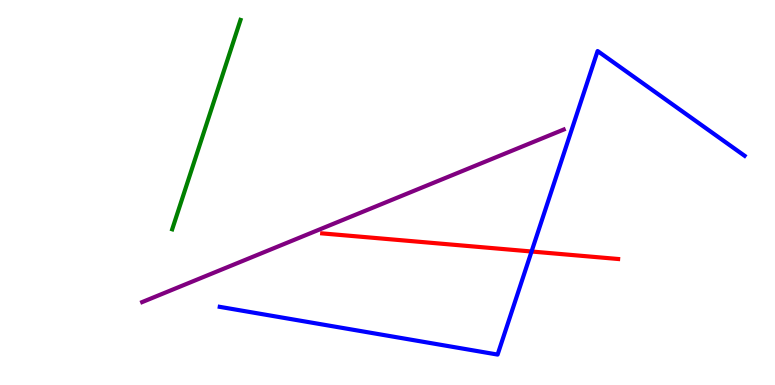[{'lines': ['blue', 'red'], 'intersections': [{'x': 6.86, 'y': 3.47}]}, {'lines': ['green', 'red'], 'intersections': []}, {'lines': ['purple', 'red'], 'intersections': []}, {'lines': ['blue', 'green'], 'intersections': []}, {'lines': ['blue', 'purple'], 'intersections': []}, {'lines': ['green', 'purple'], 'intersections': []}]